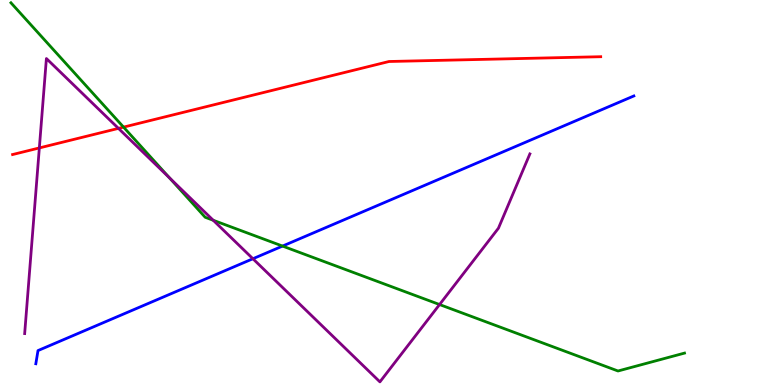[{'lines': ['blue', 'red'], 'intersections': []}, {'lines': ['green', 'red'], 'intersections': [{'x': 1.59, 'y': 6.7}]}, {'lines': ['purple', 'red'], 'intersections': [{'x': 0.508, 'y': 6.16}, {'x': 1.53, 'y': 6.67}]}, {'lines': ['blue', 'green'], 'intersections': [{'x': 3.65, 'y': 3.61}]}, {'lines': ['blue', 'purple'], 'intersections': [{'x': 3.26, 'y': 3.28}]}, {'lines': ['green', 'purple'], 'intersections': [{'x': 2.19, 'y': 5.38}, {'x': 2.75, 'y': 4.28}, {'x': 5.67, 'y': 2.09}]}]